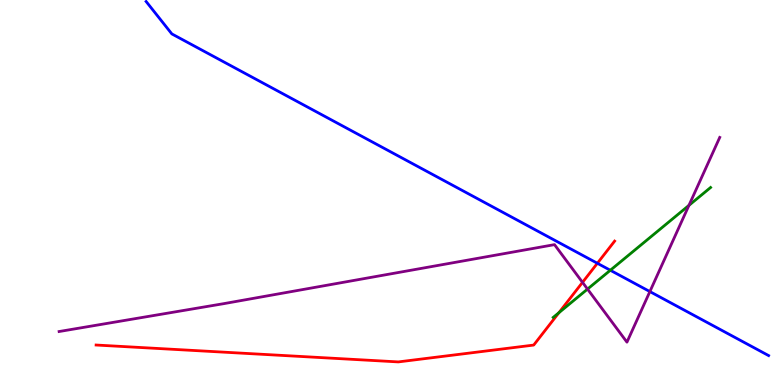[{'lines': ['blue', 'red'], 'intersections': [{'x': 7.71, 'y': 3.16}]}, {'lines': ['green', 'red'], 'intersections': [{'x': 7.21, 'y': 1.88}]}, {'lines': ['purple', 'red'], 'intersections': [{'x': 7.52, 'y': 2.67}]}, {'lines': ['blue', 'green'], 'intersections': [{'x': 7.88, 'y': 2.98}]}, {'lines': ['blue', 'purple'], 'intersections': [{'x': 8.39, 'y': 2.43}]}, {'lines': ['green', 'purple'], 'intersections': [{'x': 7.58, 'y': 2.49}, {'x': 8.89, 'y': 4.67}]}]